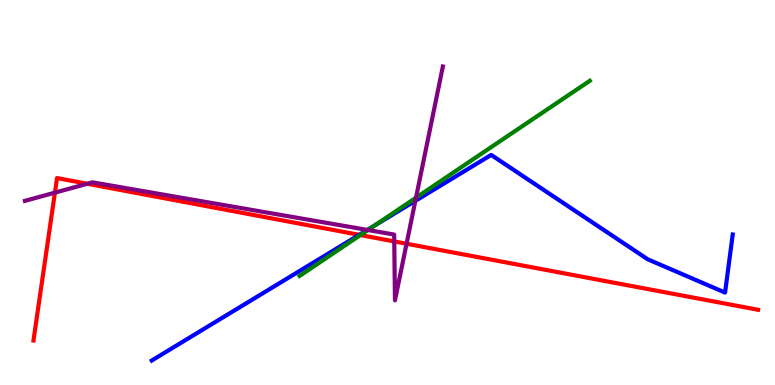[{'lines': ['blue', 'red'], 'intersections': [{'x': 4.64, 'y': 3.9}]}, {'lines': ['green', 'red'], 'intersections': [{'x': 4.65, 'y': 3.89}]}, {'lines': ['purple', 'red'], 'intersections': [{'x': 0.709, 'y': 5.0}, {'x': 1.13, 'y': 5.23}, {'x': 5.09, 'y': 3.73}, {'x': 5.25, 'y': 3.67}]}, {'lines': ['blue', 'green'], 'intersections': [{'x': 4.83, 'y': 4.14}]}, {'lines': ['blue', 'purple'], 'intersections': [{'x': 4.74, 'y': 4.03}, {'x': 5.36, 'y': 4.78}]}, {'lines': ['green', 'purple'], 'intersections': [{'x': 4.75, 'y': 4.03}, {'x': 5.37, 'y': 4.87}]}]